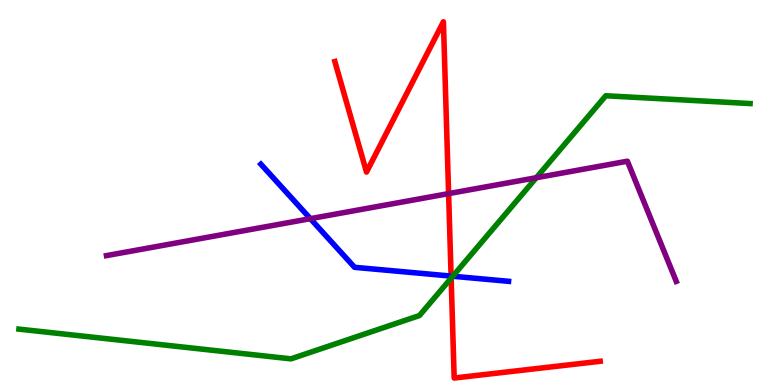[{'lines': ['blue', 'red'], 'intersections': [{'x': 5.82, 'y': 2.83}]}, {'lines': ['green', 'red'], 'intersections': [{'x': 5.82, 'y': 2.78}]}, {'lines': ['purple', 'red'], 'intersections': [{'x': 5.79, 'y': 4.97}]}, {'lines': ['blue', 'green'], 'intersections': [{'x': 5.84, 'y': 2.82}]}, {'lines': ['blue', 'purple'], 'intersections': [{'x': 4.0, 'y': 4.32}]}, {'lines': ['green', 'purple'], 'intersections': [{'x': 6.92, 'y': 5.38}]}]